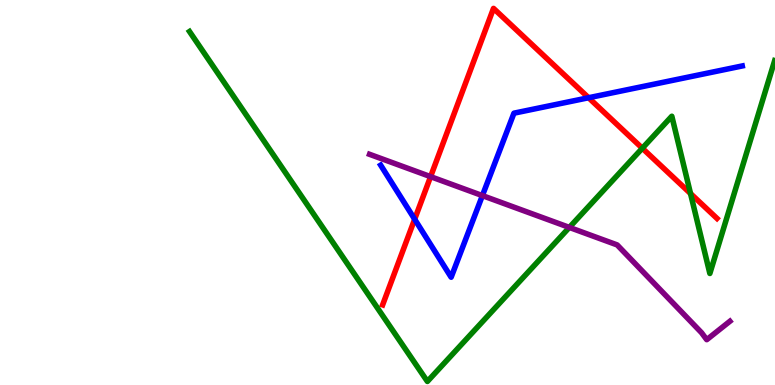[{'lines': ['blue', 'red'], 'intersections': [{'x': 5.35, 'y': 4.31}, {'x': 7.59, 'y': 7.46}]}, {'lines': ['green', 'red'], 'intersections': [{'x': 8.29, 'y': 6.15}, {'x': 8.91, 'y': 4.97}]}, {'lines': ['purple', 'red'], 'intersections': [{'x': 5.56, 'y': 5.41}]}, {'lines': ['blue', 'green'], 'intersections': []}, {'lines': ['blue', 'purple'], 'intersections': [{'x': 6.22, 'y': 4.92}]}, {'lines': ['green', 'purple'], 'intersections': [{'x': 7.35, 'y': 4.09}]}]